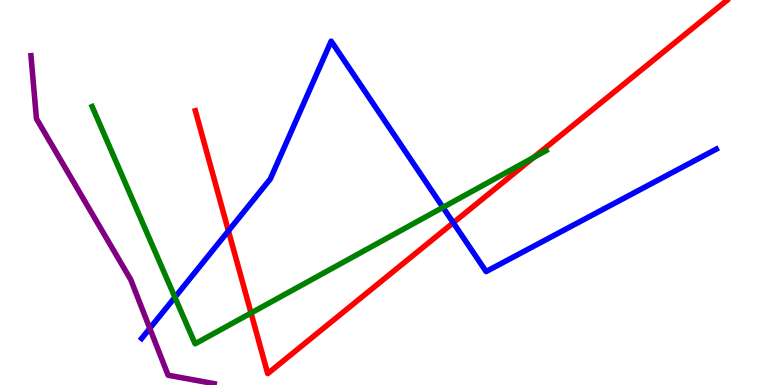[{'lines': ['blue', 'red'], 'intersections': [{'x': 2.95, 'y': 4.0}, {'x': 5.85, 'y': 4.21}]}, {'lines': ['green', 'red'], 'intersections': [{'x': 3.24, 'y': 1.87}, {'x': 6.89, 'y': 5.91}]}, {'lines': ['purple', 'red'], 'intersections': []}, {'lines': ['blue', 'green'], 'intersections': [{'x': 2.26, 'y': 2.28}, {'x': 5.72, 'y': 4.61}]}, {'lines': ['blue', 'purple'], 'intersections': [{'x': 1.93, 'y': 1.47}]}, {'lines': ['green', 'purple'], 'intersections': []}]